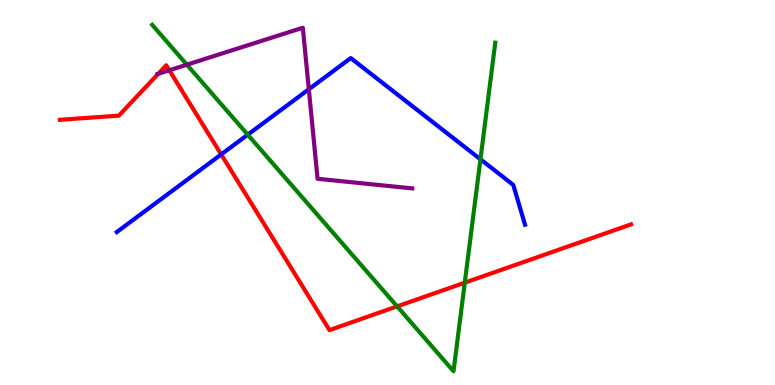[{'lines': ['blue', 'red'], 'intersections': [{'x': 2.85, 'y': 5.99}]}, {'lines': ['green', 'red'], 'intersections': [{'x': 5.12, 'y': 2.04}, {'x': 6.0, 'y': 2.66}]}, {'lines': ['purple', 'red'], 'intersections': [{'x': 2.04, 'y': 8.08}, {'x': 2.18, 'y': 8.17}]}, {'lines': ['blue', 'green'], 'intersections': [{'x': 3.2, 'y': 6.5}, {'x': 6.2, 'y': 5.86}]}, {'lines': ['blue', 'purple'], 'intersections': [{'x': 3.98, 'y': 7.68}]}, {'lines': ['green', 'purple'], 'intersections': [{'x': 2.41, 'y': 8.32}]}]